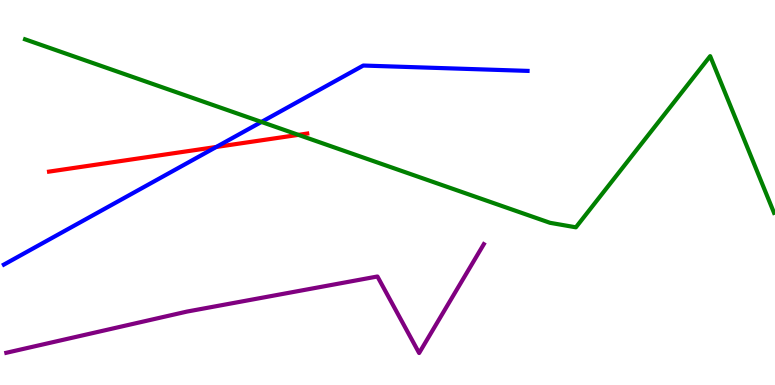[{'lines': ['blue', 'red'], 'intersections': [{'x': 2.79, 'y': 6.18}]}, {'lines': ['green', 'red'], 'intersections': [{'x': 3.85, 'y': 6.5}]}, {'lines': ['purple', 'red'], 'intersections': []}, {'lines': ['blue', 'green'], 'intersections': [{'x': 3.37, 'y': 6.83}]}, {'lines': ['blue', 'purple'], 'intersections': []}, {'lines': ['green', 'purple'], 'intersections': []}]